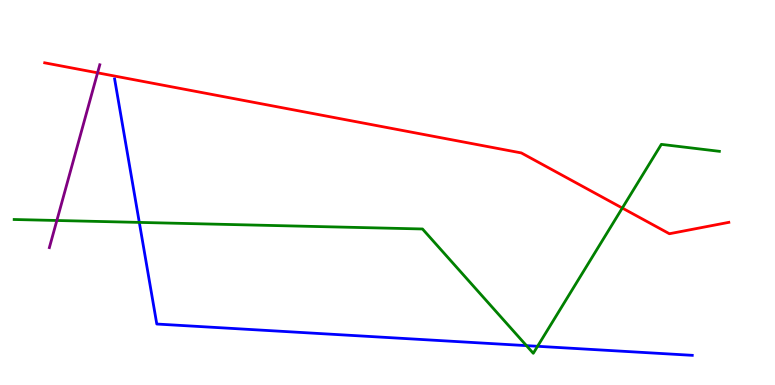[{'lines': ['blue', 'red'], 'intersections': []}, {'lines': ['green', 'red'], 'intersections': [{'x': 8.03, 'y': 4.6}]}, {'lines': ['purple', 'red'], 'intersections': [{'x': 1.26, 'y': 8.11}]}, {'lines': ['blue', 'green'], 'intersections': [{'x': 1.8, 'y': 4.22}, {'x': 6.79, 'y': 1.02}, {'x': 6.94, 'y': 1.01}]}, {'lines': ['blue', 'purple'], 'intersections': []}, {'lines': ['green', 'purple'], 'intersections': [{'x': 0.734, 'y': 4.27}]}]